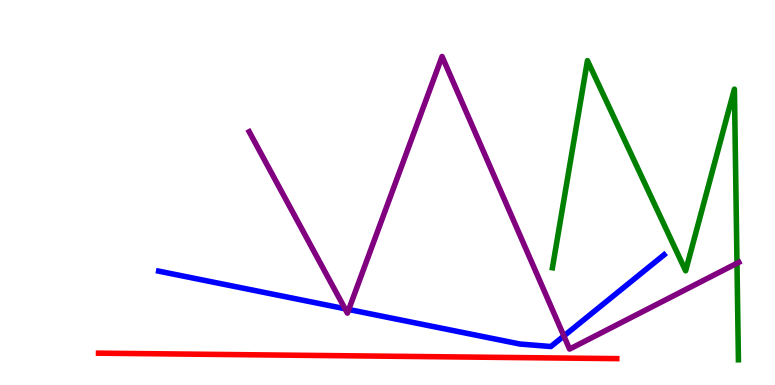[{'lines': ['blue', 'red'], 'intersections': []}, {'lines': ['green', 'red'], 'intersections': []}, {'lines': ['purple', 'red'], 'intersections': []}, {'lines': ['blue', 'green'], 'intersections': []}, {'lines': ['blue', 'purple'], 'intersections': [{'x': 4.45, 'y': 1.98}, {'x': 4.5, 'y': 1.96}, {'x': 7.28, 'y': 1.27}]}, {'lines': ['green', 'purple'], 'intersections': [{'x': 9.51, 'y': 3.16}]}]